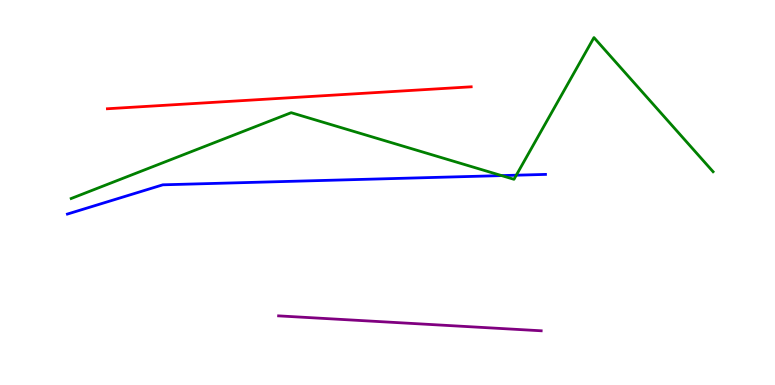[{'lines': ['blue', 'red'], 'intersections': []}, {'lines': ['green', 'red'], 'intersections': []}, {'lines': ['purple', 'red'], 'intersections': []}, {'lines': ['blue', 'green'], 'intersections': [{'x': 6.47, 'y': 5.44}, {'x': 6.66, 'y': 5.45}]}, {'lines': ['blue', 'purple'], 'intersections': []}, {'lines': ['green', 'purple'], 'intersections': []}]